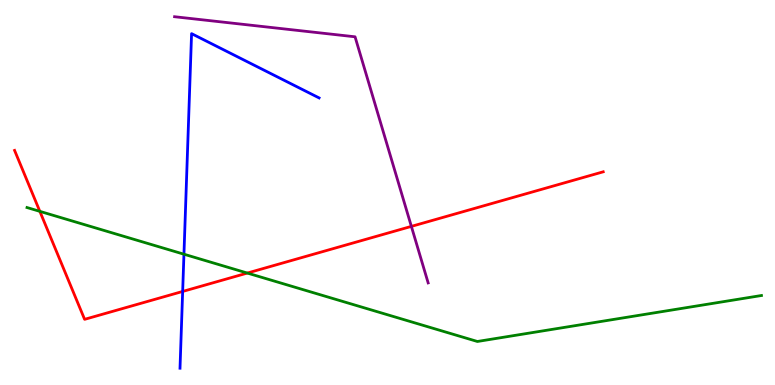[{'lines': ['blue', 'red'], 'intersections': [{'x': 2.36, 'y': 2.43}]}, {'lines': ['green', 'red'], 'intersections': [{'x': 0.514, 'y': 4.51}, {'x': 3.19, 'y': 2.91}]}, {'lines': ['purple', 'red'], 'intersections': [{'x': 5.31, 'y': 4.12}]}, {'lines': ['blue', 'green'], 'intersections': [{'x': 2.37, 'y': 3.4}]}, {'lines': ['blue', 'purple'], 'intersections': []}, {'lines': ['green', 'purple'], 'intersections': []}]